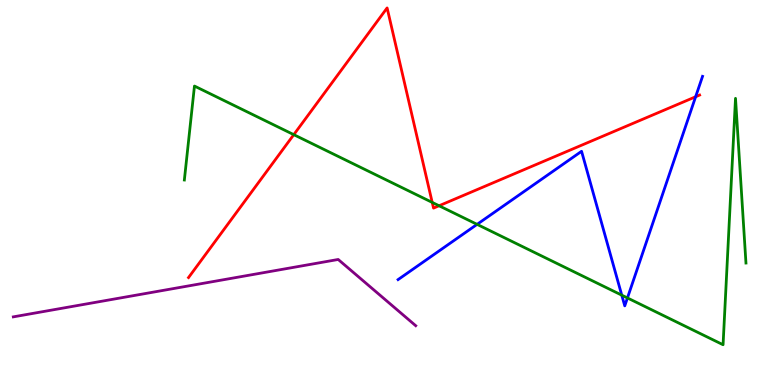[{'lines': ['blue', 'red'], 'intersections': [{'x': 8.98, 'y': 7.49}]}, {'lines': ['green', 'red'], 'intersections': [{'x': 3.79, 'y': 6.5}, {'x': 5.58, 'y': 4.74}, {'x': 5.67, 'y': 4.66}]}, {'lines': ['purple', 'red'], 'intersections': []}, {'lines': ['blue', 'green'], 'intersections': [{'x': 6.16, 'y': 4.17}, {'x': 8.02, 'y': 2.33}, {'x': 8.1, 'y': 2.26}]}, {'lines': ['blue', 'purple'], 'intersections': []}, {'lines': ['green', 'purple'], 'intersections': []}]